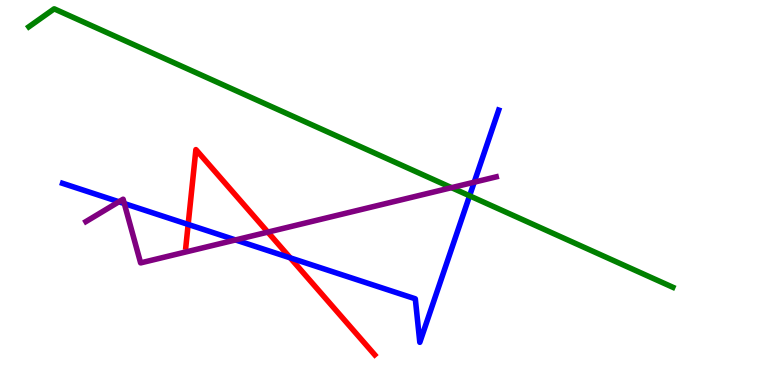[{'lines': ['blue', 'red'], 'intersections': [{'x': 2.43, 'y': 4.17}, {'x': 3.75, 'y': 3.3}]}, {'lines': ['green', 'red'], 'intersections': []}, {'lines': ['purple', 'red'], 'intersections': [{'x': 3.46, 'y': 3.97}]}, {'lines': ['blue', 'green'], 'intersections': [{'x': 6.06, 'y': 4.91}]}, {'lines': ['blue', 'purple'], 'intersections': [{'x': 1.53, 'y': 4.76}, {'x': 1.6, 'y': 4.71}, {'x': 3.04, 'y': 3.77}, {'x': 6.12, 'y': 5.27}]}, {'lines': ['green', 'purple'], 'intersections': [{'x': 5.83, 'y': 5.13}]}]